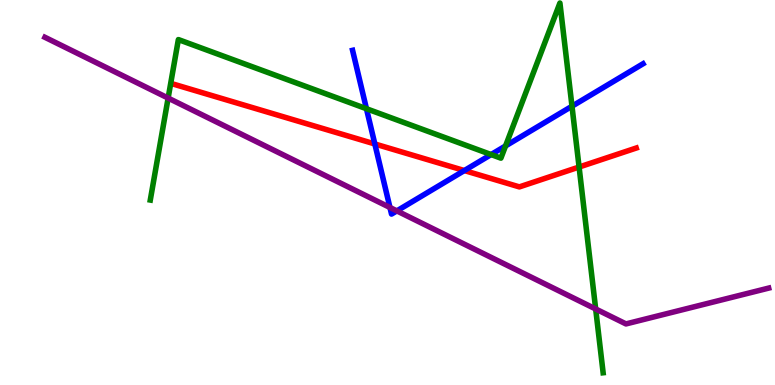[{'lines': ['blue', 'red'], 'intersections': [{'x': 4.84, 'y': 6.26}, {'x': 5.99, 'y': 5.57}]}, {'lines': ['green', 'red'], 'intersections': [{'x': 7.47, 'y': 5.66}]}, {'lines': ['purple', 'red'], 'intersections': []}, {'lines': ['blue', 'green'], 'intersections': [{'x': 4.73, 'y': 7.18}, {'x': 6.34, 'y': 5.99}, {'x': 6.52, 'y': 6.21}, {'x': 7.38, 'y': 7.24}]}, {'lines': ['blue', 'purple'], 'intersections': [{'x': 5.03, 'y': 4.61}, {'x': 5.12, 'y': 4.52}]}, {'lines': ['green', 'purple'], 'intersections': [{'x': 2.17, 'y': 7.45}, {'x': 7.69, 'y': 1.97}]}]